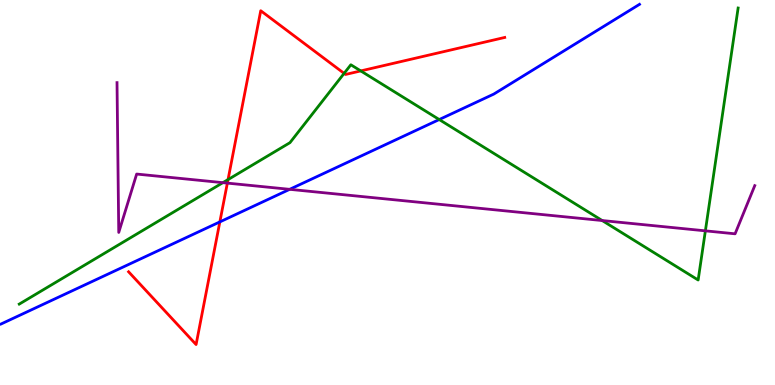[{'lines': ['blue', 'red'], 'intersections': [{'x': 2.84, 'y': 4.24}]}, {'lines': ['green', 'red'], 'intersections': [{'x': 2.94, 'y': 5.34}, {'x': 4.44, 'y': 8.09}, {'x': 4.65, 'y': 8.16}]}, {'lines': ['purple', 'red'], 'intersections': [{'x': 2.93, 'y': 5.24}]}, {'lines': ['blue', 'green'], 'intersections': [{'x': 5.67, 'y': 6.89}]}, {'lines': ['blue', 'purple'], 'intersections': [{'x': 3.74, 'y': 5.08}]}, {'lines': ['green', 'purple'], 'intersections': [{'x': 2.88, 'y': 5.26}, {'x': 7.77, 'y': 4.27}, {'x': 9.1, 'y': 4.0}]}]